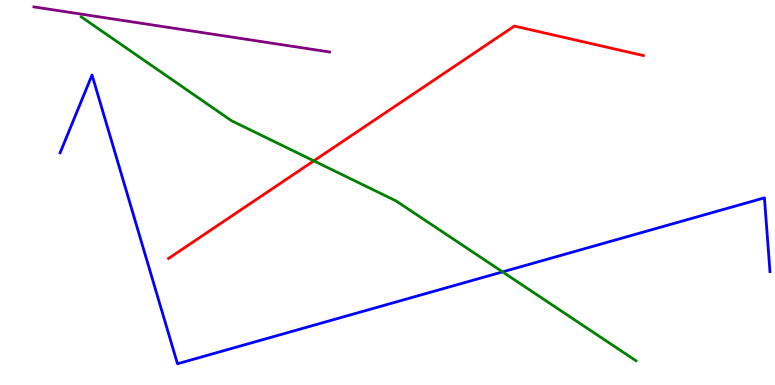[{'lines': ['blue', 'red'], 'intersections': []}, {'lines': ['green', 'red'], 'intersections': [{'x': 4.05, 'y': 5.82}]}, {'lines': ['purple', 'red'], 'intersections': []}, {'lines': ['blue', 'green'], 'intersections': [{'x': 6.48, 'y': 2.94}]}, {'lines': ['blue', 'purple'], 'intersections': []}, {'lines': ['green', 'purple'], 'intersections': []}]